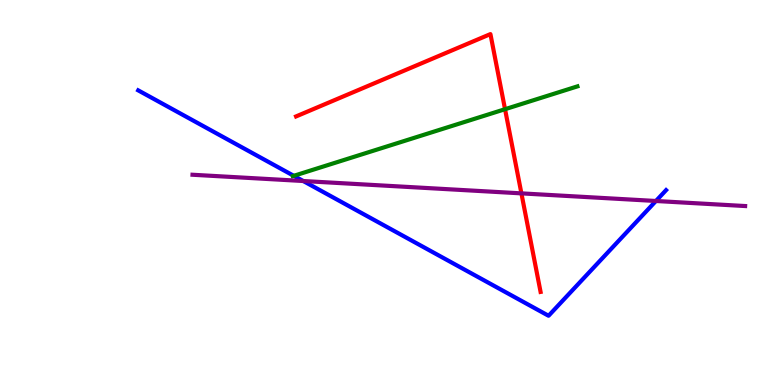[{'lines': ['blue', 'red'], 'intersections': []}, {'lines': ['green', 'red'], 'intersections': [{'x': 6.52, 'y': 7.16}]}, {'lines': ['purple', 'red'], 'intersections': [{'x': 6.73, 'y': 4.98}]}, {'lines': ['blue', 'green'], 'intersections': [{'x': 3.79, 'y': 5.43}]}, {'lines': ['blue', 'purple'], 'intersections': [{'x': 3.91, 'y': 5.3}, {'x': 8.46, 'y': 4.78}]}, {'lines': ['green', 'purple'], 'intersections': []}]